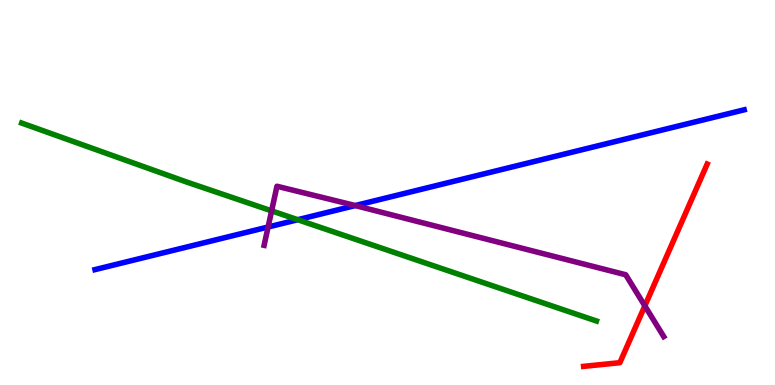[{'lines': ['blue', 'red'], 'intersections': []}, {'lines': ['green', 'red'], 'intersections': []}, {'lines': ['purple', 'red'], 'intersections': [{'x': 8.32, 'y': 2.06}]}, {'lines': ['blue', 'green'], 'intersections': [{'x': 3.84, 'y': 4.29}]}, {'lines': ['blue', 'purple'], 'intersections': [{'x': 3.46, 'y': 4.1}, {'x': 4.58, 'y': 4.66}]}, {'lines': ['green', 'purple'], 'intersections': [{'x': 3.5, 'y': 4.52}]}]